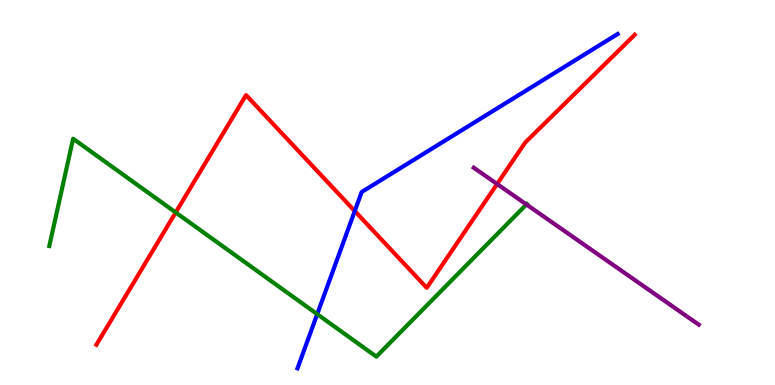[{'lines': ['blue', 'red'], 'intersections': [{'x': 4.58, 'y': 4.52}]}, {'lines': ['green', 'red'], 'intersections': [{'x': 2.27, 'y': 4.48}]}, {'lines': ['purple', 'red'], 'intersections': [{'x': 6.41, 'y': 5.22}]}, {'lines': ['blue', 'green'], 'intersections': [{'x': 4.09, 'y': 1.84}]}, {'lines': ['blue', 'purple'], 'intersections': []}, {'lines': ['green', 'purple'], 'intersections': [{'x': 6.79, 'y': 4.69}]}]